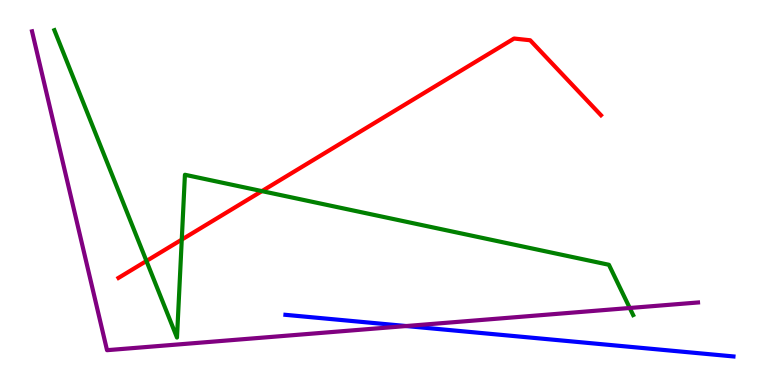[{'lines': ['blue', 'red'], 'intersections': []}, {'lines': ['green', 'red'], 'intersections': [{'x': 1.89, 'y': 3.22}, {'x': 2.35, 'y': 3.78}, {'x': 3.38, 'y': 5.04}]}, {'lines': ['purple', 'red'], 'intersections': []}, {'lines': ['blue', 'green'], 'intersections': []}, {'lines': ['blue', 'purple'], 'intersections': [{'x': 5.24, 'y': 1.53}]}, {'lines': ['green', 'purple'], 'intersections': [{'x': 8.13, 'y': 2.0}]}]